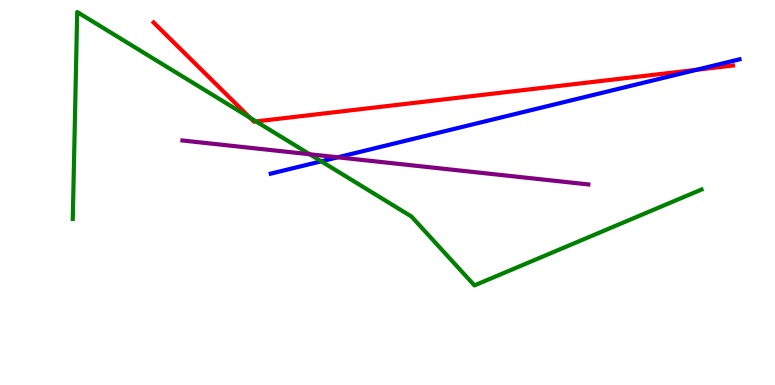[{'lines': ['blue', 'red'], 'intersections': [{'x': 8.99, 'y': 8.19}]}, {'lines': ['green', 'red'], 'intersections': [{'x': 3.23, 'y': 6.94}, {'x': 3.3, 'y': 6.85}]}, {'lines': ['purple', 'red'], 'intersections': []}, {'lines': ['blue', 'green'], 'intersections': [{'x': 4.15, 'y': 5.81}]}, {'lines': ['blue', 'purple'], 'intersections': [{'x': 4.36, 'y': 5.91}]}, {'lines': ['green', 'purple'], 'intersections': [{'x': 4.0, 'y': 5.99}]}]